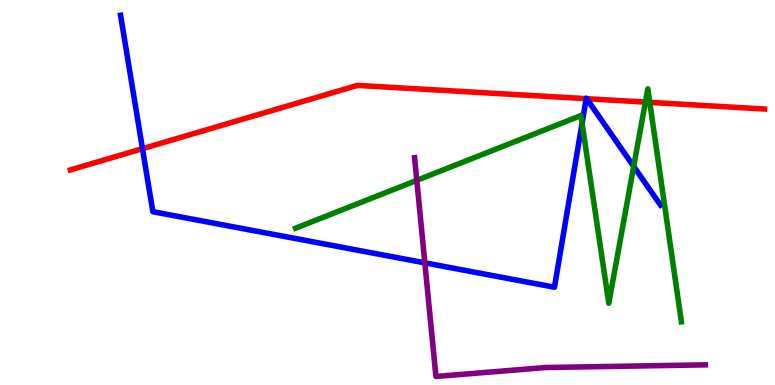[{'lines': ['blue', 'red'], 'intersections': [{'x': 1.84, 'y': 6.14}, {'x': 7.56, 'y': 7.44}, {'x': 7.57, 'y': 7.44}]}, {'lines': ['green', 'red'], 'intersections': [{'x': 8.33, 'y': 7.35}, {'x': 8.38, 'y': 7.34}]}, {'lines': ['purple', 'red'], 'intersections': []}, {'lines': ['blue', 'green'], 'intersections': [{'x': 7.51, 'y': 6.8}, {'x': 8.18, 'y': 5.68}]}, {'lines': ['blue', 'purple'], 'intersections': [{'x': 5.48, 'y': 3.17}]}, {'lines': ['green', 'purple'], 'intersections': [{'x': 5.38, 'y': 5.32}]}]